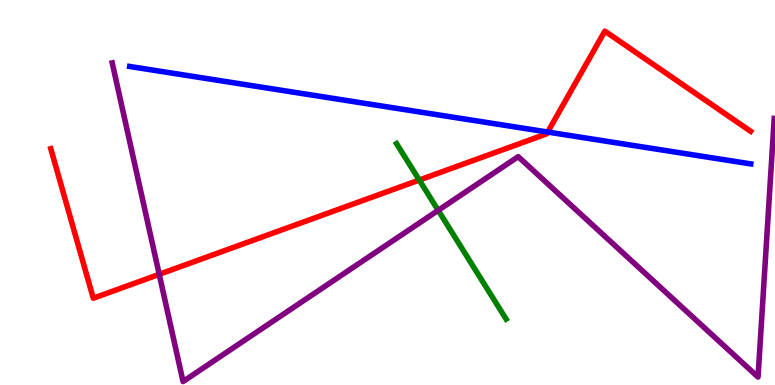[{'lines': ['blue', 'red'], 'intersections': [{'x': 7.07, 'y': 6.57}]}, {'lines': ['green', 'red'], 'intersections': [{'x': 5.41, 'y': 5.32}]}, {'lines': ['purple', 'red'], 'intersections': [{'x': 2.05, 'y': 2.87}]}, {'lines': ['blue', 'green'], 'intersections': []}, {'lines': ['blue', 'purple'], 'intersections': []}, {'lines': ['green', 'purple'], 'intersections': [{'x': 5.65, 'y': 4.54}]}]